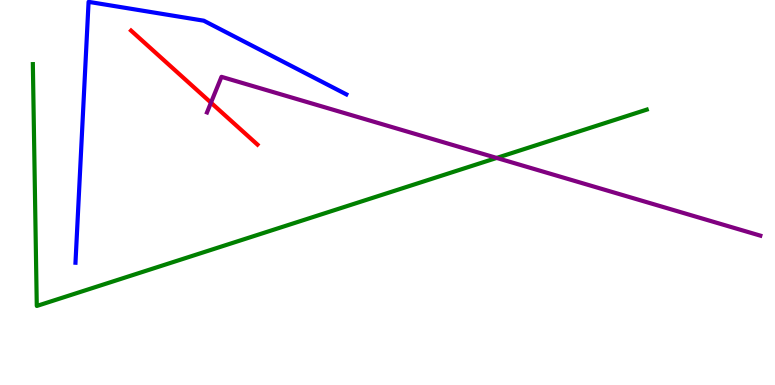[{'lines': ['blue', 'red'], 'intersections': []}, {'lines': ['green', 'red'], 'intersections': []}, {'lines': ['purple', 'red'], 'intersections': [{'x': 2.72, 'y': 7.33}]}, {'lines': ['blue', 'green'], 'intersections': []}, {'lines': ['blue', 'purple'], 'intersections': []}, {'lines': ['green', 'purple'], 'intersections': [{'x': 6.41, 'y': 5.9}]}]